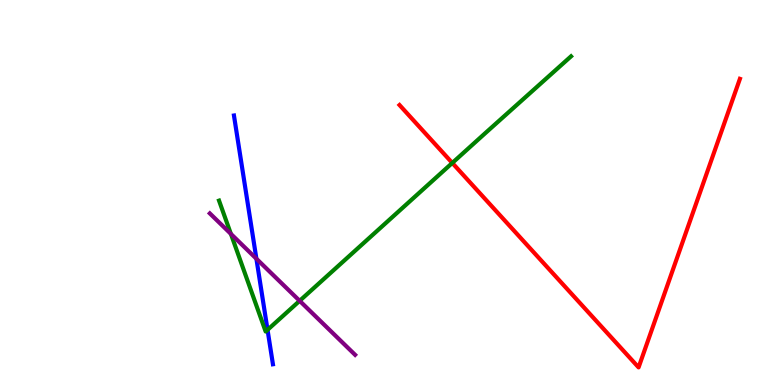[{'lines': ['blue', 'red'], 'intersections': []}, {'lines': ['green', 'red'], 'intersections': [{'x': 5.84, 'y': 5.77}]}, {'lines': ['purple', 'red'], 'intersections': []}, {'lines': ['blue', 'green'], 'intersections': [{'x': 3.45, 'y': 1.43}]}, {'lines': ['blue', 'purple'], 'intersections': [{'x': 3.31, 'y': 3.28}]}, {'lines': ['green', 'purple'], 'intersections': [{'x': 2.98, 'y': 3.92}, {'x': 3.87, 'y': 2.19}]}]